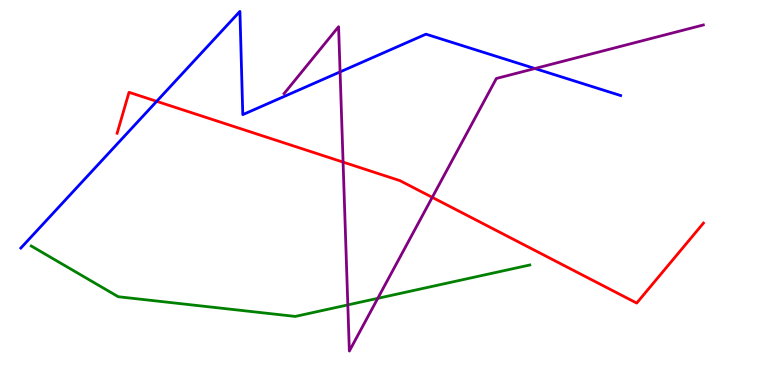[{'lines': ['blue', 'red'], 'intersections': [{'x': 2.02, 'y': 7.37}]}, {'lines': ['green', 'red'], 'intersections': []}, {'lines': ['purple', 'red'], 'intersections': [{'x': 4.43, 'y': 5.79}, {'x': 5.58, 'y': 4.87}]}, {'lines': ['blue', 'green'], 'intersections': []}, {'lines': ['blue', 'purple'], 'intersections': [{'x': 4.39, 'y': 8.13}, {'x': 6.9, 'y': 8.22}]}, {'lines': ['green', 'purple'], 'intersections': [{'x': 4.49, 'y': 2.08}, {'x': 4.87, 'y': 2.25}]}]